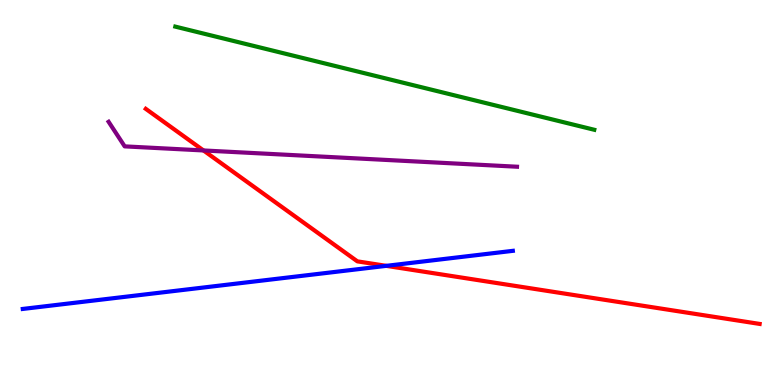[{'lines': ['blue', 'red'], 'intersections': [{'x': 4.98, 'y': 3.09}]}, {'lines': ['green', 'red'], 'intersections': []}, {'lines': ['purple', 'red'], 'intersections': [{'x': 2.63, 'y': 6.09}]}, {'lines': ['blue', 'green'], 'intersections': []}, {'lines': ['blue', 'purple'], 'intersections': []}, {'lines': ['green', 'purple'], 'intersections': []}]